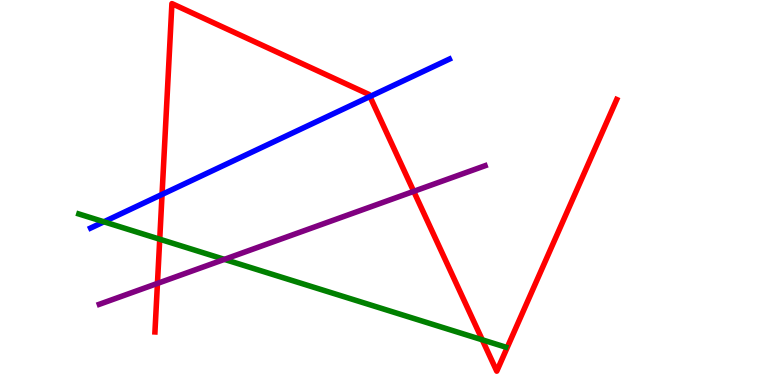[{'lines': ['blue', 'red'], 'intersections': [{'x': 2.09, 'y': 4.95}, {'x': 4.77, 'y': 7.49}]}, {'lines': ['green', 'red'], 'intersections': [{'x': 2.06, 'y': 3.79}, {'x': 6.22, 'y': 1.17}]}, {'lines': ['purple', 'red'], 'intersections': [{'x': 2.03, 'y': 2.64}, {'x': 5.34, 'y': 5.03}]}, {'lines': ['blue', 'green'], 'intersections': [{'x': 1.34, 'y': 4.24}]}, {'lines': ['blue', 'purple'], 'intersections': []}, {'lines': ['green', 'purple'], 'intersections': [{'x': 2.9, 'y': 3.26}]}]